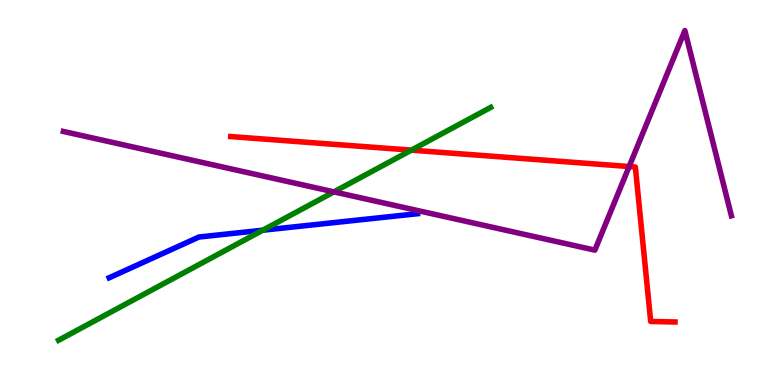[{'lines': ['blue', 'red'], 'intersections': []}, {'lines': ['green', 'red'], 'intersections': [{'x': 5.31, 'y': 6.1}]}, {'lines': ['purple', 'red'], 'intersections': [{'x': 8.12, 'y': 5.67}]}, {'lines': ['blue', 'green'], 'intersections': [{'x': 3.39, 'y': 4.02}]}, {'lines': ['blue', 'purple'], 'intersections': []}, {'lines': ['green', 'purple'], 'intersections': [{'x': 4.31, 'y': 5.02}]}]